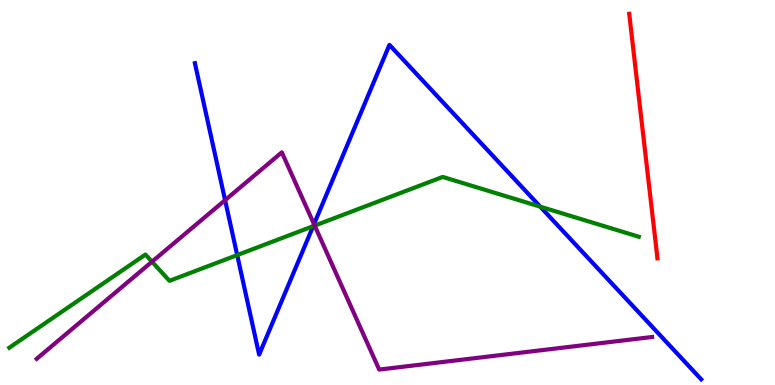[{'lines': ['blue', 'red'], 'intersections': []}, {'lines': ['green', 'red'], 'intersections': []}, {'lines': ['purple', 'red'], 'intersections': []}, {'lines': ['blue', 'green'], 'intersections': [{'x': 3.06, 'y': 3.37}, {'x': 4.04, 'y': 4.12}, {'x': 6.97, 'y': 4.63}]}, {'lines': ['blue', 'purple'], 'intersections': [{'x': 2.9, 'y': 4.8}, {'x': 4.05, 'y': 4.18}]}, {'lines': ['green', 'purple'], 'intersections': [{'x': 1.96, 'y': 3.2}, {'x': 4.06, 'y': 4.14}]}]